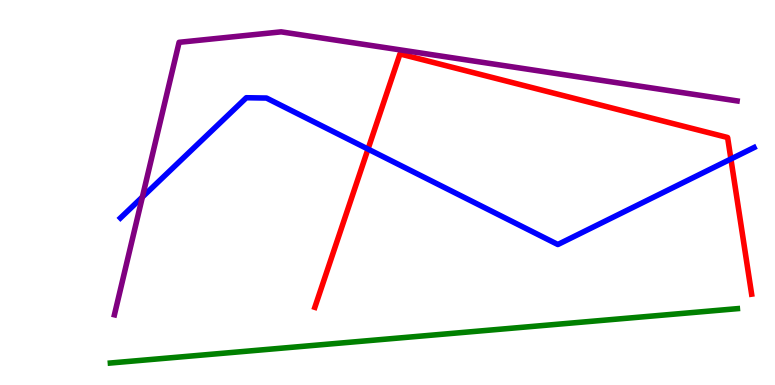[{'lines': ['blue', 'red'], 'intersections': [{'x': 4.75, 'y': 6.13}, {'x': 9.43, 'y': 5.87}]}, {'lines': ['green', 'red'], 'intersections': []}, {'lines': ['purple', 'red'], 'intersections': []}, {'lines': ['blue', 'green'], 'intersections': []}, {'lines': ['blue', 'purple'], 'intersections': [{'x': 1.84, 'y': 4.88}]}, {'lines': ['green', 'purple'], 'intersections': []}]